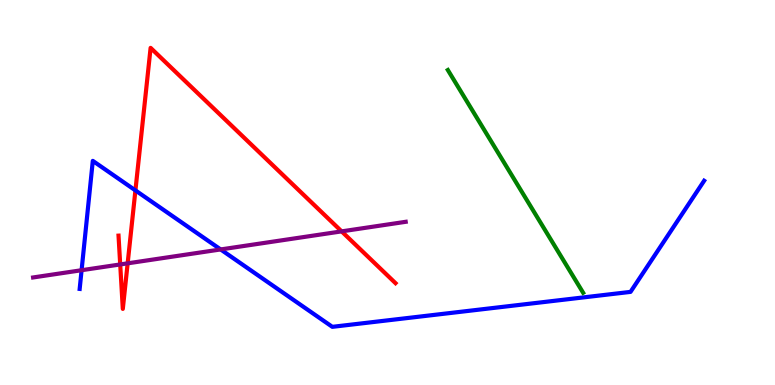[{'lines': ['blue', 'red'], 'intersections': [{'x': 1.75, 'y': 5.05}]}, {'lines': ['green', 'red'], 'intersections': []}, {'lines': ['purple', 'red'], 'intersections': [{'x': 1.55, 'y': 3.13}, {'x': 1.65, 'y': 3.16}, {'x': 4.41, 'y': 3.99}]}, {'lines': ['blue', 'green'], 'intersections': []}, {'lines': ['blue', 'purple'], 'intersections': [{'x': 1.05, 'y': 2.98}, {'x': 2.85, 'y': 3.52}]}, {'lines': ['green', 'purple'], 'intersections': []}]